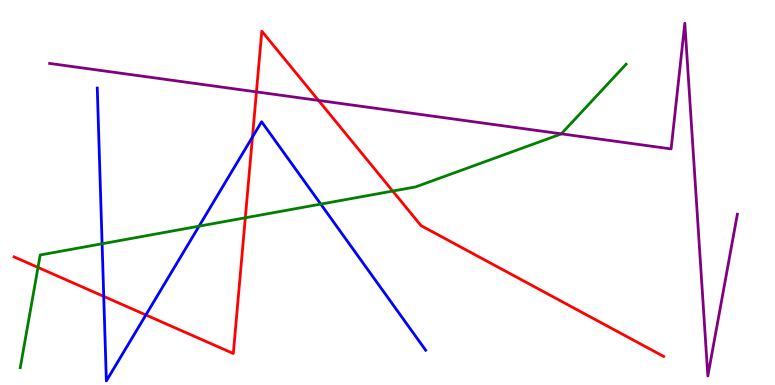[{'lines': ['blue', 'red'], 'intersections': [{'x': 1.34, 'y': 2.3}, {'x': 1.88, 'y': 1.82}, {'x': 3.26, 'y': 6.44}]}, {'lines': ['green', 'red'], 'intersections': [{'x': 0.49, 'y': 3.05}, {'x': 3.17, 'y': 4.34}, {'x': 5.07, 'y': 5.04}]}, {'lines': ['purple', 'red'], 'intersections': [{'x': 3.31, 'y': 7.61}, {'x': 4.11, 'y': 7.39}]}, {'lines': ['blue', 'green'], 'intersections': [{'x': 1.32, 'y': 3.67}, {'x': 2.57, 'y': 4.13}, {'x': 4.14, 'y': 4.7}]}, {'lines': ['blue', 'purple'], 'intersections': []}, {'lines': ['green', 'purple'], 'intersections': [{'x': 7.24, 'y': 6.52}]}]